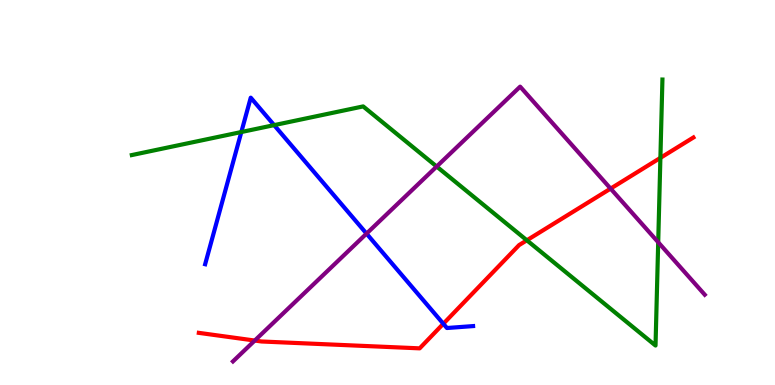[{'lines': ['blue', 'red'], 'intersections': [{'x': 5.72, 'y': 1.59}]}, {'lines': ['green', 'red'], 'intersections': [{'x': 6.8, 'y': 3.76}, {'x': 8.52, 'y': 5.9}]}, {'lines': ['purple', 'red'], 'intersections': [{'x': 3.29, 'y': 1.15}, {'x': 7.88, 'y': 5.1}]}, {'lines': ['blue', 'green'], 'intersections': [{'x': 3.11, 'y': 6.57}, {'x': 3.54, 'y': 6.75}]}, {'lines': ['blue', 'purple'], 'intersections': [{'x': 4.73, 'y': 3.93}]}, {'lines': ['green', 'purple'], 'intersections': [{'x': 5.63, 'y': 5.67}, {'x': 8.49, 'y': 3.71}]}]